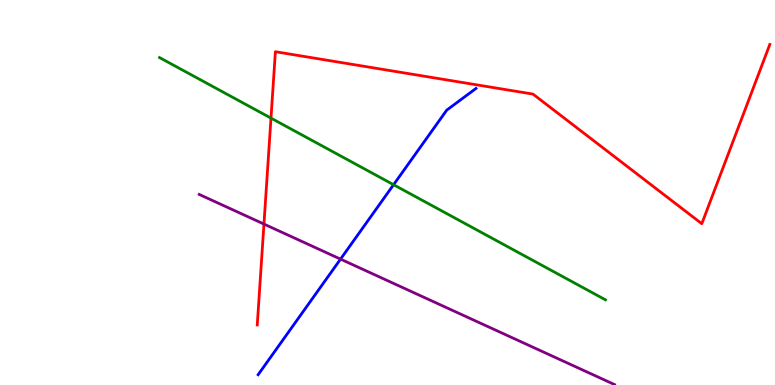[{'lines': ['blue', 'red'], 'intersections': []}, {'lines': ['green', 'red'], 'intersections': [{'x': 3.5, 'y': 6.93}]}, {'lines': ['purple', 'red'], 'intersections': [{'x': 3.41, 'y': 4.18}]}, {'lines': ['blue', 'green'], 'intersections': [{'x': 5.08, 'y': 5.2}]}, {'lines': ['blue', 'purple'], 'intersections': [{'x': 4.39, 'y': 3.27}]}, {'lines': ['green', 'purple'], 'intersections': []}]